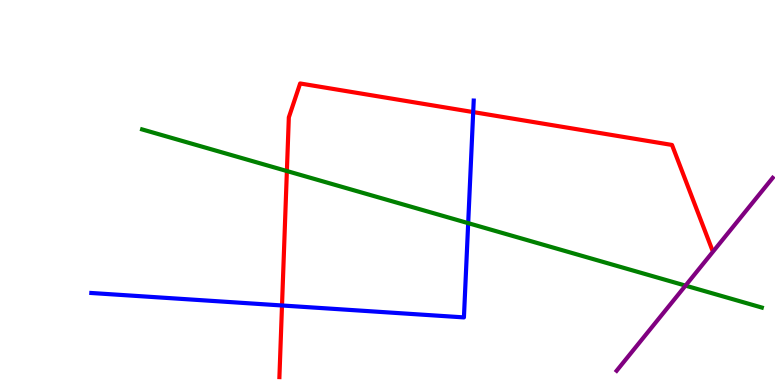[{'lines': ['blue', 'red'], 'intersections': [{'x': 3.64, 'y': 2.07}, {'x': 6.11, 'y': 7.09}]}, {'lines': ['green', 'red'], 'intersections': [{'x': 3.7, 'y': 5.56}]}, {'lines': ['purple', 'red'], 'intersections': []}, {'lines': ['blue', 'green'], 'intersections': [{'x': 6.04, 'y': 4.2}]}, {'lines': ['blue', 'purple'], 'intersections': []}, {'lines': ['green', 'purple'], 'intersections': [{'x': 8.85, 'y': 2.58}]}]